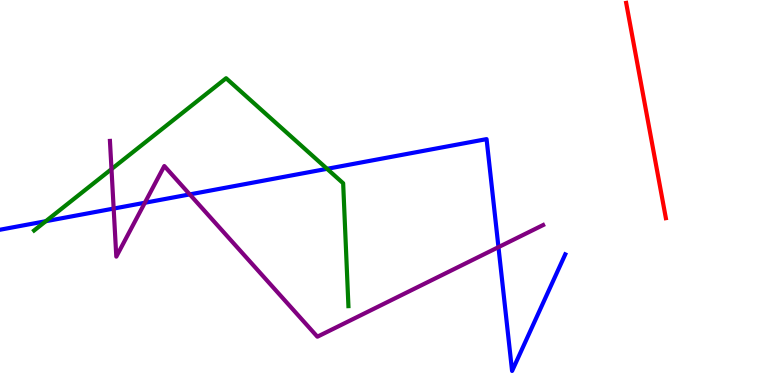[{'lines': ['blue', 'red'], 'intersections': []}, {'lines': ['green', 'red'], 'intersections': []}, {'lines': ['purple', 'red'], 'intersections': []}, {'lines': ['blue', 'green'], 'intersections': [{'x': 0.591, 'y': 4.25}, {'x': 4.22, 'y': 5.61}]}, {'lines': ['blue', 'purple'], 'intersections': [{'x': 1.47, 'y': 4.58}, {'x': 1.87, 'y': 4.73}, {'x': 2.45, 'y': 4.95}, {'x': 6.43, 'y': 3.58}]}, {'lines': ['green', 'purple'], 'intersections': [{'x': 1.44, 'y': 5.61}]}]